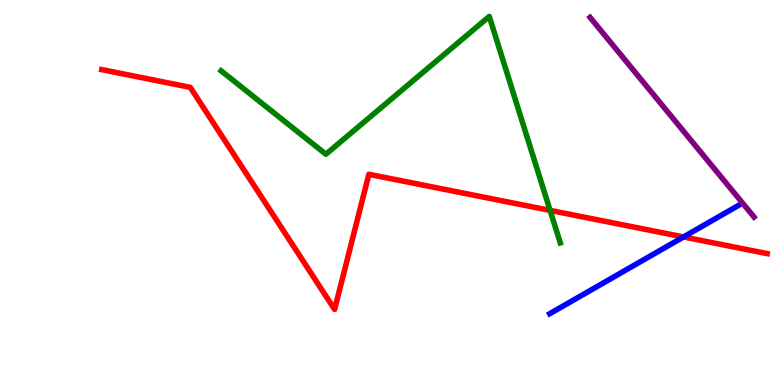[{'lines': ['blue', 'red'], 'intersections': [{'x': 8.82, 'y': 3.85}]}, {'lines': ['green', 'red'], 'intersections': [{'x': 7.1, 'y': 4.54}]}, {'lines': ['purple', 'red'], 'intersections': []}, {'lines': ['blue', 'green'], 'intersections': []}, {'lines': ['blue', 'purple'], 'intersections': []}, {'lines': ['green', 'purple'], 'intersections': []}]